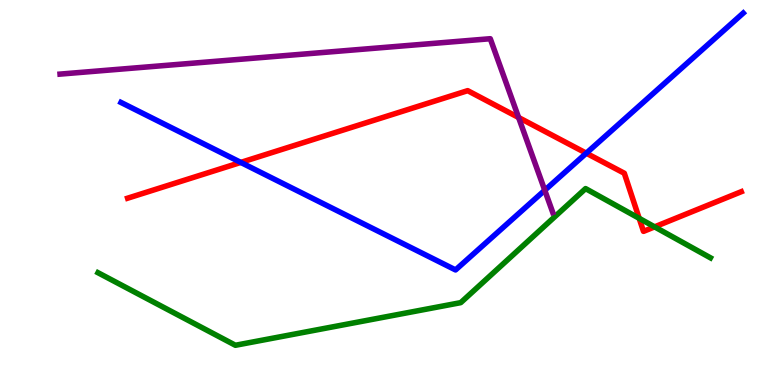[{'lines': ['blue', 'red'], 'intersections': [{'x': 3.11, 'y': 5.78}, {'x': 7.57, 'y': 6.02}]}, {'lines': ['green', 'red'], 'intersections': [{'x': 8.25, 'y': 4.33}, {'x': 8.45, 'y': 4.11}]}, {'lines': ['purple', 'red'], 'intersections': [{'x': 6.69, 'y': 6.95}]}, {'lines': ['blue', 'green'], 'intersections': []}, {'lines': ['blue', 'purple'], 'intersections': [{'x': 7.03, 'y': 5.06}]}, {'lines': ['green', 'purple'], 'intersections': []}]